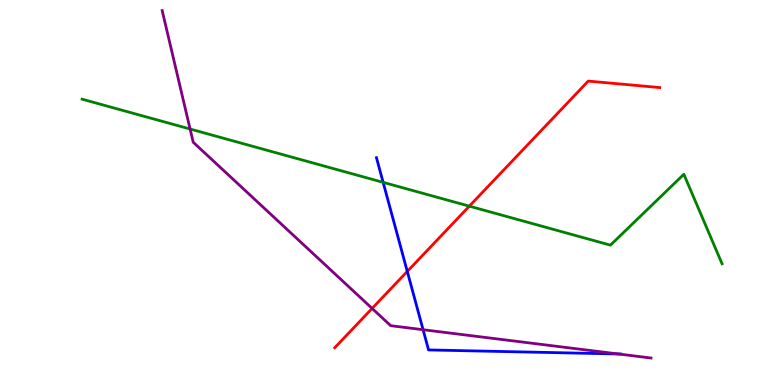[{'lines': ['blue', 'red'], 'intersections': [{'x': 5.26, 'y': 2.95}]}, {'lines': ['green', 'red'], 'intersections': [{'x': 6.06, 'y': 4.65}]}, {'lines': ['purple', 'red'], 'intersections': [{'x': 4.8, 'y': 1.99}]}, {'lines': ['blue', 'green'], 'intersections': [{'x': 4.94, 'y': 5.26}]}, {'lines': ['blue', 'purple'], 'intersections': [{'x': 5.46, 'y': 1.44}, {'x': 7.98, 'y': 0.806}]}, {'lines': ['green', 'purple'], 'intersections': [{'x': 2.45, 'y': 6.65}]}]